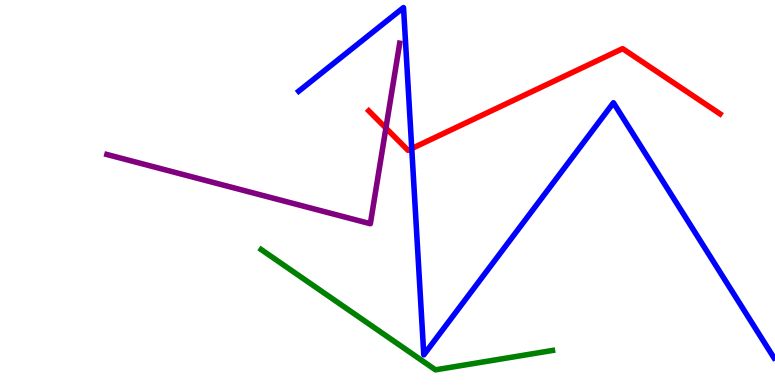[{'lines': ['blue', 'red'], 'intersections': [{'x': 5.31, 'y': 6.14}]}, {'lines': ['green', 'red'], 'intersections': []}, {'lines': ['purple', 'red'], 'intersections': [{'x': 4.98, 'y': 6.67}]}, {'lines': ['blue', 'green'], 'intersections': []}, {'lines': ['blue', 'purple'], 'intersections': []}, {'lines': ['green', 'purple'], 'intersections': []}]